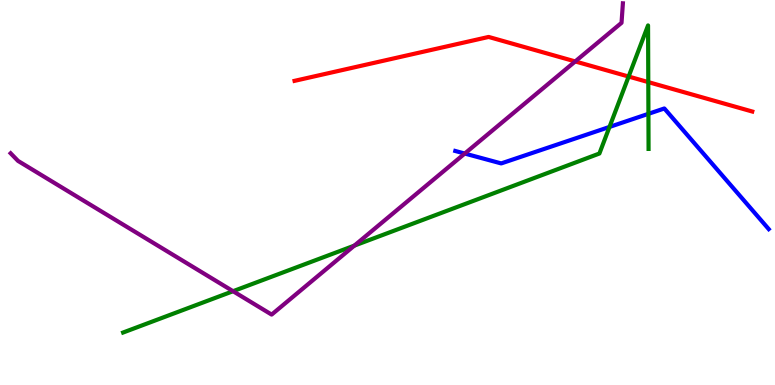[{'lines': ['blue', 'red'], 'intersections': []}, {'lines': ['green', 'red'], 'intersections': [{'x': 8.11, 'y': 8.01}, {'x': 8.37, 'y': 7.87}]}, {'lines': ['purple', 'red'], 'intersections': [{'x': 7.42, 'y': 8.4}]}, {'lines': ['blue', 'green'], 'intersections': [{'x': 7.86, 'y': 6.7}, {'x': 8.37, 'y': 7.04}]}, {'lines': ['blue', 'purple'], 'intersections': [{'x': 6.0, 'y': 6.01}]}, {'lines': ['green', 'purple'], 'intersections': [{'x': 3.01, 'y': 2.44}, {'x': 4.57, 'y': 3.62}]}]